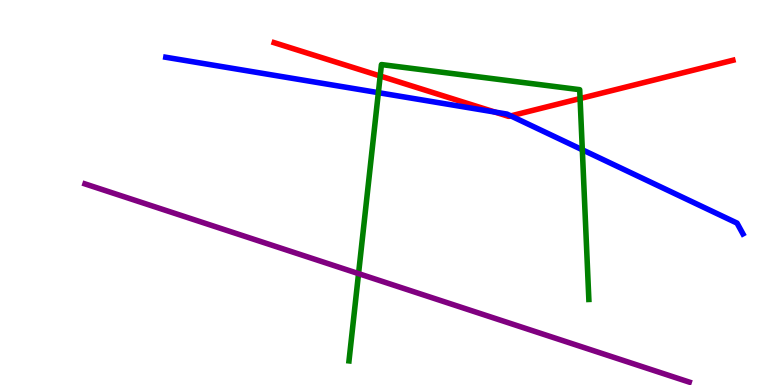[{'lines': ['blue', 'red'], 'intersections': [{'x': 6.39, 'y': 7.09}, {'x': 6.59, 'y': 6.99}]}, {'lines': ['green', 'red'], 'intersections': [{'x': 4.91, 'y': 8.03}, {'x': 7.48, 'y': 7.44}]}, {'lines': ['purple', 'red'], 'intersections': []}, {'lines': ['blue', 'green'], 'intersections': [{'x': 4.88, 'y': 7.59}, {'x': 7.51, 'y': 6.11}]}, {'lines': ['blue', 'purple'], 'intersections': []}, {'lines': ['green', 'purple'], 'intersections': [{'x': 4.63, 'y': 2.89}]}]